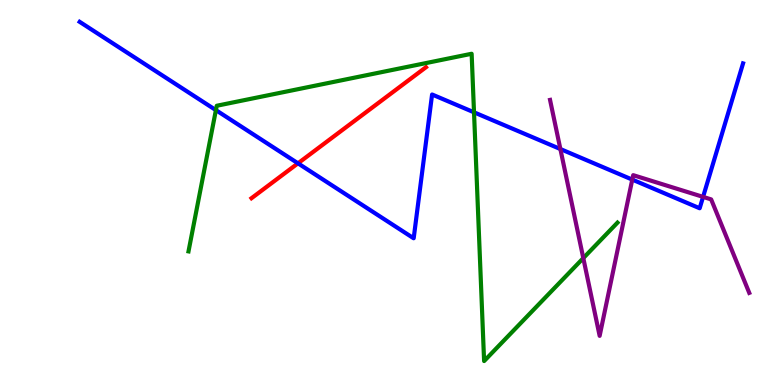[{'lines': ['blue', 'red'], 'intersections': [{'x': 3.84, 'y': 5.76}]}, {'lines': ['green', 'red'], 'intersections': []}, {'lines': ['purple', 'red'], 'intersections': []}, {'lines': ['blue', 'green'], 'intersections': [{'x': 2.79, 'y': 7.14}, {'x': 6.12, 'y': 7.08}]}, {'lines': ['blue', 'purple'], 'intersections': [{'x': 7.23, 'y': 6.13}, {'x': 8.16, 'y': 5.34}, {'x': 9.07, 'y': 4.89}]}, {'lines': ['green', 'purple'], 'intersections': [{'x': 7.53, 'y': 3.3}]}]